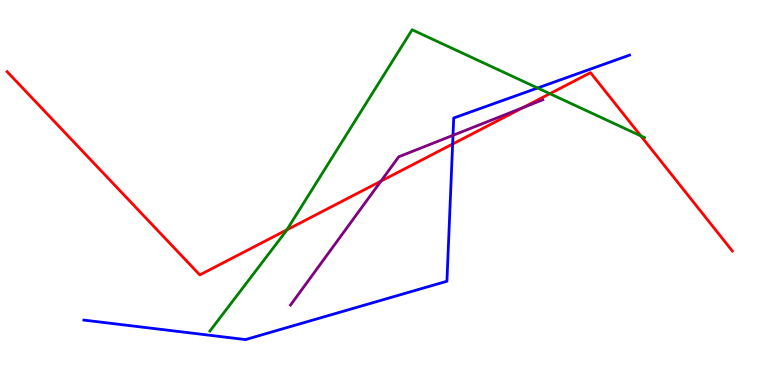[{'lines': ['blue', 'red'], 'intersections': [{'x': 5.84, 'y': 6.26}]}, {'lines': ['green', 'red'], 'intersections': [{'x': 3.7, 'y': 4.03}, {'x': 7.1, 'y': 7.57}, {'x': 8.27, 'y': 6.47}]}, {'lines': ['purple', 'red'], 'intersections': [{'x': 4.92, 'y': 5.3}, {'x': 6.75, 'y': 7.2}]}, {'lines': ['blue', 'green'], 'intersections': [{'x': 6.94, 'y': 7.71}]}, {'lines': ['blue', 'purple'], 'intersections': [{'x': 5.85, 'y': 6.49}]}, {'lines': ['green', 'purple'], 'intersections': []}]